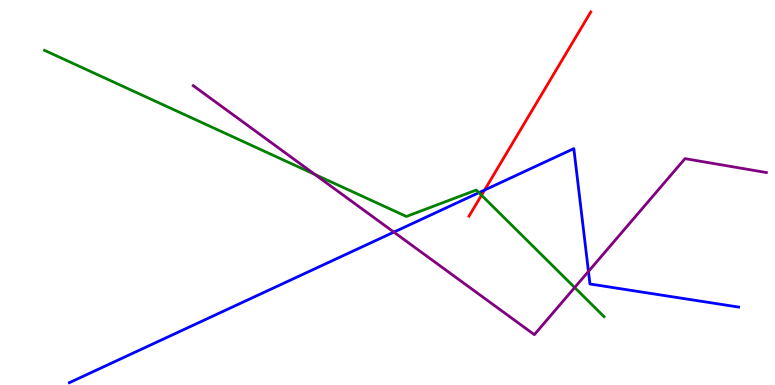[{'lines': ['blue', 'red'], 'intersections': [{'x': 6.25, 'y': 5.06}]}, {'lines': ['green', 'red'], 'intersections': [{'x': 6.21, 'y': 4.93}]}, {'lines': ['purple', 'red'], 'intersections': []}, {'lines': ['blue', 'green'], 'intersections': [{'x': 6.18, 'y': 5.0}]}, {'lines': ['blue', 'purple'], 'intersections': [{'x': 5.08, 'y': 3.97}, {'x': 7.59, 'y': 2.95}]}, {'lines': ['green', 'purple'], 'intersections': [{'x': 4.06, 'y': 5.47}, {'x': 7.42, 'y': 2.53}]}]